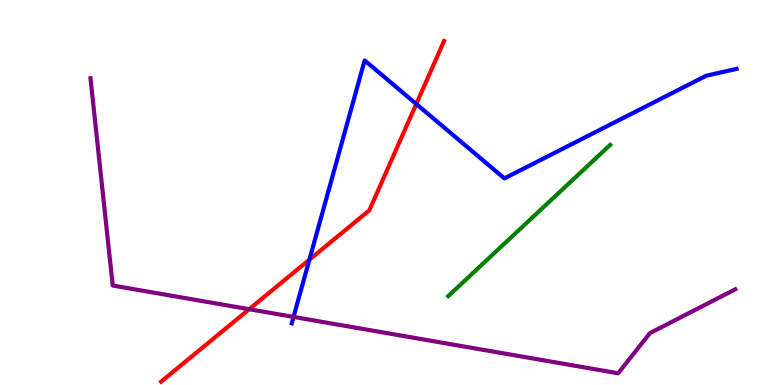[{'lines': ['blue', 'red'], 'intersections': [{'x': 3.99, 'y': 3.26}, {'x': 5.37, 'y': 7.3}]}, {'lines': ['green', 'red'], 'intersections': []}, {'lines': ['purple', 'red'], 'intersections': [{'x': 3.22, 'y': 1.97}]}, {'lines': ['blue', 'green'], 'intersections': []}, {'lines': ['blue', 'purple'], 'intersections': [{'x': 3.79, 'y': 1.77}]}, {'lines': ['green', 'purple'], 'intersections': []}]